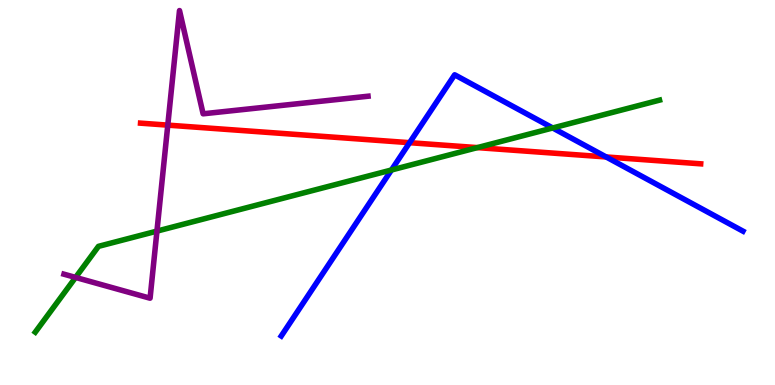[{'lines': ['blue', 'red'], 'intersections': [{'x': 5.29, 'y': 6.29}, {'x': 7.82, 'y': 5.92}]}, {'lines': ['green', 'red'], 'intersections': [{'x': 6.16, 'y': 6.17}]}, {'lines': ['purple', 'red'], 'intersections': [{'x': 2.16, 'y': 6.75}]}, {'lines': ['blue', 'green'], 'intersections': [{'x': 5.05, 'y': 5.58}, {'x': 7.13, 'y': 6.68}]}, {'lines': ['blue', 'purple'], 'intersections': []}, {'lines': ['green', 'purple'], 'intersections': [{'x': 0.975, 'y': 2.79}, {'x': 2.03, 'y': 4.0}]}]